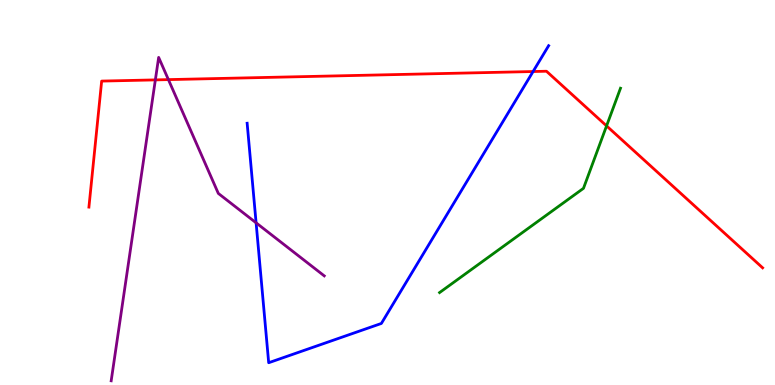[{'lines': ['blue', 'red'], 'intersections': [{'x': 6.88, 'y': 8.14}]}, {'lines': ['green', 'red'], 'intersections': [{'x': 7.83, 'y': 6.73}]}, {'lines': ['purple', 'red'], 'intersections': [{'x': 2.0, 'y': 7.92}, {'x': 2.17, 'y': 7.93}]}, {'lines': ['blue', 'green'], 'intersections': []}, {'lines': ['blue', 'purple'], 'intersections': [{'x': 3.3, 'y': 4.21}]}, {'lines': ['green', 'purple'], 'intersections': []}]